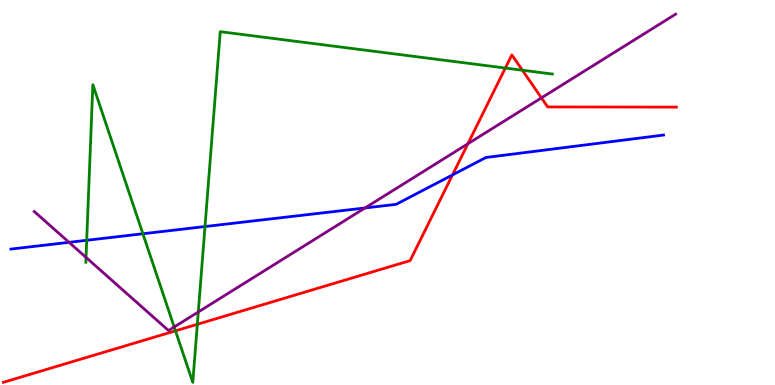[{'lines': ['blue', 'red'], 'intersections': [{'x': 5.84, 'y': 5.46}]}, {'lines': ['green', 'red'], 'intersections': [{'x': 2.26, 'y': 1.41}, {'x': 2.55, 'y': 1.58}, {'x': 6.52, 'y': 8.23}, {'x': 6.74, 'y': 8.18}]}, {'lines': ['purple', 'red'], 'intersections': [{'x': 6.04, 'y': 6.27}, {'x': 6.99, 'y': 7.46}]}, {'lines': ['blue', 'green'], 'intersections': [{'x': 1.12, 'y': 3.76}, {'x': 1.84, 'y': 3.93}, {'x': 2.65, 'y': 4.12}]}, {'lines': ['blue', 'purple'], 'intersections': [{'x': 0.891, 'y': 3.71}, {'x': 4.71, 'y': 4.6}]}, {'lines': ['green', 'purple'], 'intersections': [{'x': 1.11, 'y': 3.31}, {'x': 2.25, 'y': 1.51}, {'x': 2.56, 'y': 1.9}]}]